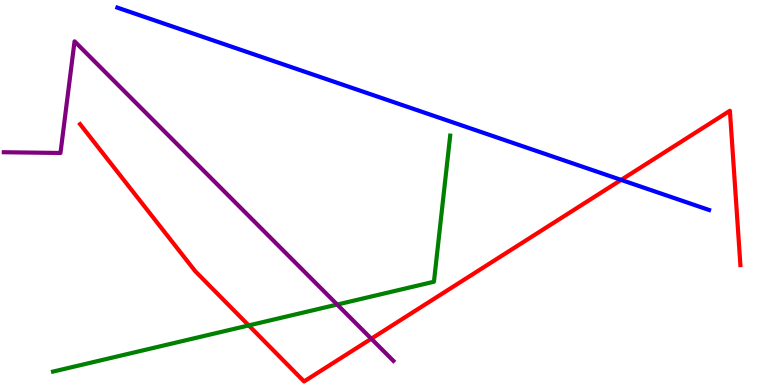[{'lines': ['blue', 'red'], 'intersections': [{'x': 8.01, 'y': 5.33}]}, {'lines': ['green', 'red'], 'intersections': [{'x': 3.21, 'y': 1.55}]}, {'lines': ['purple', 'red'], 'intersections': [{'x': 4.79, 'y': 1.2}]}, {'lines': ['blue', 'green'], 'intersections': []}, {'lines': ['blue', 'purple'], 'intersections': []}, {'lines': ['green', 'purple'], 'intersections': [{'x': 4.35, 'y': 2.09}]}]